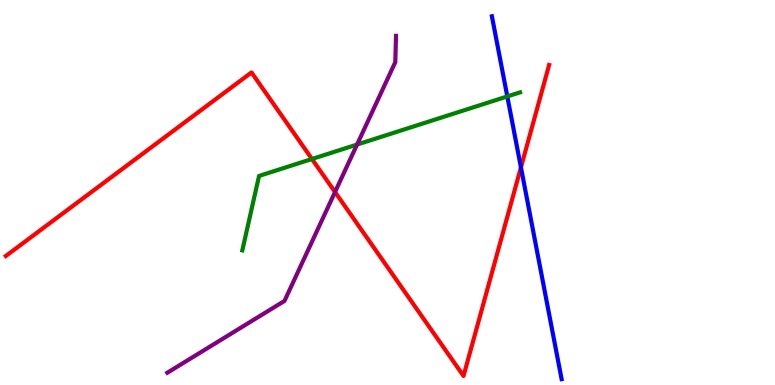[{'lines': ['blue', 'red'], 'intersections': [{'x': 6.72, 'y': 5.65}]}, {'lines': ['green', 'red'], 'intersections': [{'x': 4.03, 'y': 5.87}]}, {'lines': ['purple', 'red'], 'intersections': [{'x': 4.32, 'y': 5.01}]}, {'lines': ['blue', 'green'], 'intersections': [{'x': 6.55, 'y': 7.5}]}, {'lines': ['blue', 'purple'], 'intersections': []}, {'lines': ['green', 'purple'], 'intersections': [{'x': 4.61, 'y': 6.25}]}]